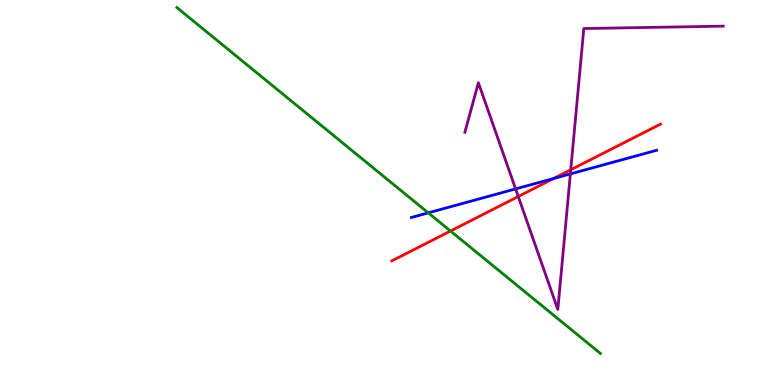[{'lines': ['blue', 'red'], 'intersections': [{'x': 7.14, 'y': 5.36}]}, {'lines': ['green', 'red'], 'intersections': [{'x': 5.81, 'y': 4.0}]}, {'lines': ['purple', 'red'], 'intersections': [{'x': 6.69, 'y': 4.9}, {'x': 7.36, 'y': 5.59}]}, {'lines': ['blue', 'green'], 'intersections': [{'x': 5.53, 'y': 4.47}]}, {'lines': ['blue', 'purple'], 'intersections': [{'x': 6.65, 'y': 5.09}, {'x': 7.36, 'y': 5.48}]}, {'lines': ['green', 'purple'], 'intersections': []}]